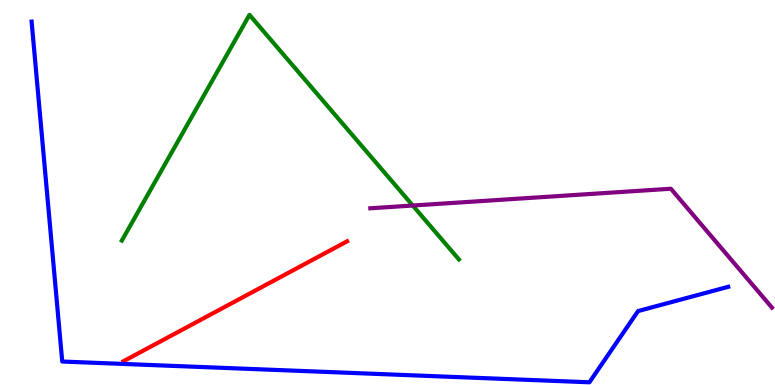[{'lines': ['blue', 'red'], 'intersections': []}, {'lines': ['green', 'red'], 'intersections': []}, {'lines': ['purple', 'red'], 'intersections': []}, {'lines': ['blue', 'green'], 'intersections': []}, {'lines': ['blue', 'purple'], 'intersections': []}, {'lines': ['green', 'purple'], 'intersections': [{'x': 5.33, 'y': 4.66}]}]